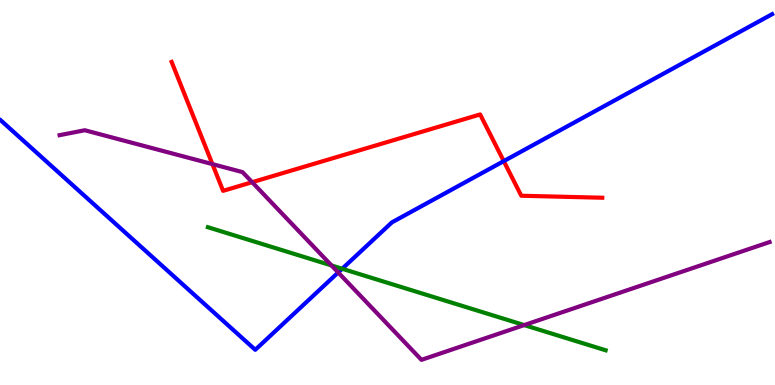[{'lines': ['blue', 'red'], 'intersections': [{'x': 6.5, 'y': 5.81}]}, {'lines': ['green', 'red'], 'intersections': []}, {'lines': ['purple', 'red'], 'intersections': [{'x': 2.74, 'y': 5.74}, {'x': 3.25, 'y': 5.27}]}, {'lines': ['blue', 'green'], 'intersections': [{'x': 4.42, 'y': 3.02}]}, {'lines': ['blue', 'purple'], 'intersections': [{'x': 4.36, 'y': 2.92}]}, {'lines': ['green', 'purple'], 'intersections': [{'x': 4.28, 'y': 3.11}, {'x': 6.76, 'y': 1.56}]}]